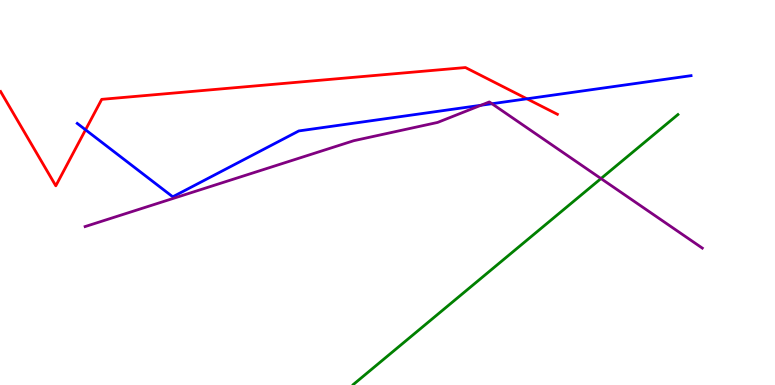[{'lines': ['blue', 'red'], 'intersections': [{'x': 1.1, 'y': 6.63}, {'x': 6.8, 'y': 7.43}]}, {'lines': ['green', 'red'], 'intersections': []}, {'lines': ['purple', 'red'], 'intersections': []}, {'lines': ['blue', 'green'], 'intersections': []}, {'lines': ['blue', 'purple'], 'intersections': [{'x': 6.21, 'y': 7.27}, {'x': 6.35, 'y': 7.31}]}, {'lines': ['green', 'purple'], 'intersections': [{'x': 7.75, 'y': 5.36}]}]